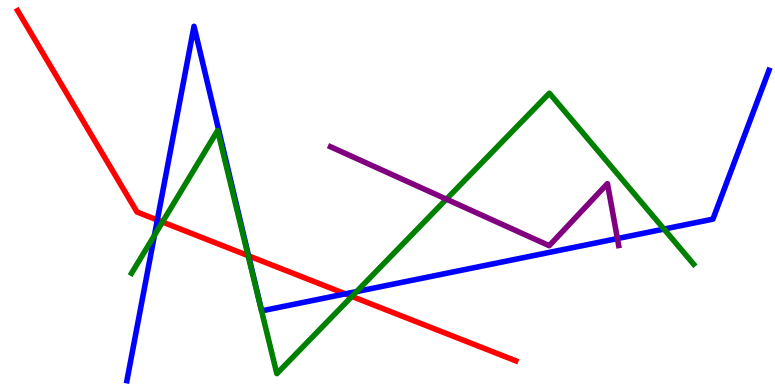[{'lines': ['blue', 'red'], 'intersections': [{'x': 2.03, 'y': 4.29}, {'x': 3.21, 'y': 3.35}, {'x': 4.46, 'y': 2.37}]}, {'lines': ['green', 'red'], 'intersections': [{'x': 2.1, 'y': 4.23}, {'x': 3.2, 'y': 3.36}, {'x': 4.54, 'y': 2.3}]}, {'lines': ['purple', 'red'], 'intersections': []}, {'lines': ['blue', 'green'], 'intersections': [{'x': 1.99, 'y': 3.89}, {'x': 4.6, 'y': 2.43}, {'x': 8.57, 'y': 4.05}]}, {'lines': ['blue', 'purple'], 'intersections': [{'x': 7.97, 'y': 3.8}]}, {'lines': ['green', 'purple'], 'intersections': [{'x': 5.76, 'y': 4.83}]}]